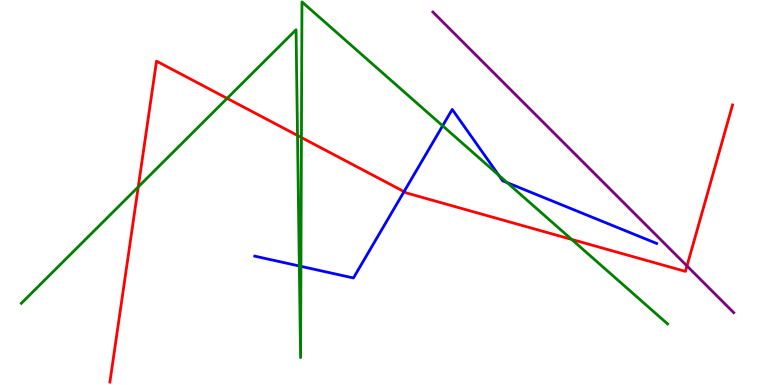[{'lines': ['blue', 'red'], 'intersections': [{'x': 5.21, 'y': 5.02}]}, {'lines': ['green', 'red'], 'intersections': [{'x': 1.78, 'y': 5.15}, {'x': 2.93, 'y': 7.44}, {'x': 3.84, 'y': 6.48}, {'x': 3.89, 'y': 6.43}, {'x': 7.38, 'y': 3.78}]}, {'lines': ['purple', 'red'], 'intersections': [{'x': 8.86, 'y': 3.09}]}, {'lines': ['blue', 'green'], 'intersections': [{'x': 3.86, 'y': 3.09}, {'x': 3.88, 'y': 3.08}, {'x': 5.71, 'y': 6.73}, {'x': 6.43, 'y': 5.45}, {'x': 6.54, 'y': 5.26}]}, {'lines': ['blue', 'purple'], 'intersections': []}, {'lines': ['green', 'purple'], 'intersections': []}]